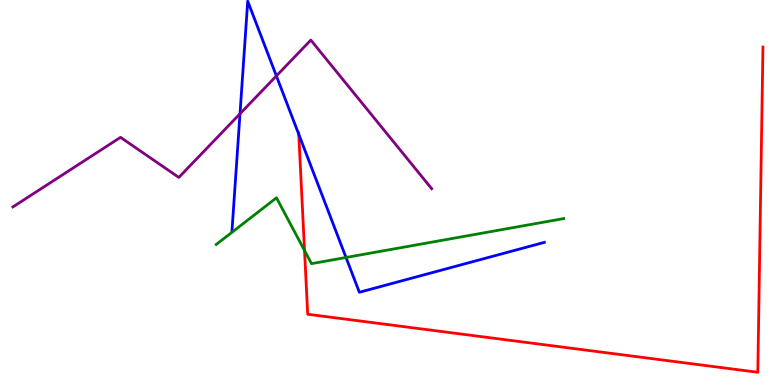[{'lines': ['blue', 'red'], 'intersections': [{'x': 3.85, 'y': 6.51}]}, {'lines': ['green', 'red'], 'intersections': [{'x': 3.93, 'y': 3.49}]}, {'lines': ['purple', 'red'], 'intersections': []}, {'lines': ['blue', 'green'], 'intersections': [{'x': 4.46, 'y': 3.31}]}, {'lines': ['blue', 'purple'], 'intersections': [{'x': 3.1, 'y': 7.05}, {'x': 3.57, 'y': 8.03}]}, {'lines': ['green', 'purple'], 'intersections': []}]